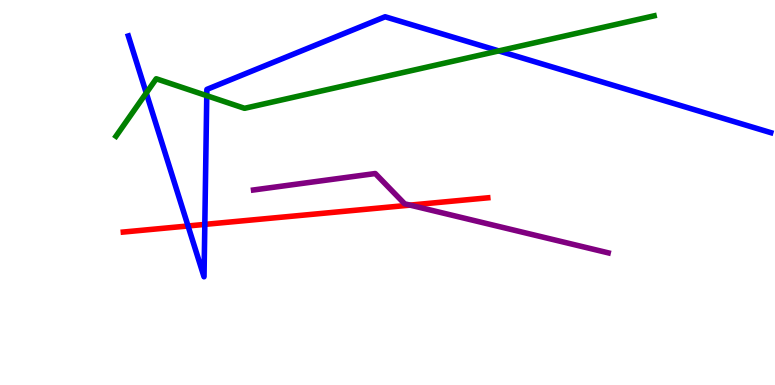[{'lines': ['blue', 'red'], 'intersections': [{'x': 2.43, 'y': 4.13}, {'x': 2.64, 'y': 4.17}]}, {'lines': ['green', 'red'], 'intersections': []}, {'lines': ['purple', 'red'], 'intersections': [{'x': 5.29, 'y': 4.67}]}, {'lines': ['blue', 'green'], 'intersections': [{'x': 1.89, 'y': 7.58}, {'x': 2.67, 'y': 7.51}, {'x': 6.44, 'y': 8.68}]}, {'lines': ['blue', 'purple'], 'intersections': []}, {'lines': ['green', 'purple'], 'intersections': []}]